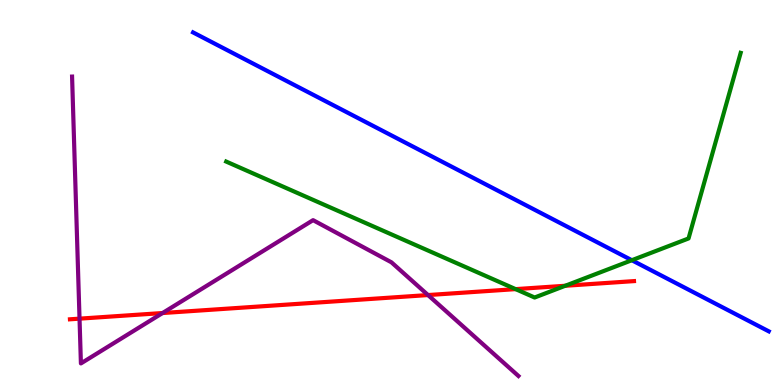[{'lines': ['blue', 'red'], 'intersections': []}, {'lines': ['green', 'red'], 'intersections': [{'x': 6.65, 'y': 2.49}, {'x': 7.29, 'y': 2.58}]}, {'lines': ['purple', 'red'], 'intersections': [{'x': 1.03, 'y': 1.72}, {'x': 2.1, 'y': 1.87}, {'x': 5.52, 'y': 2.34}]}, {'lines': ['blue', 'green'], 'intersections': [{'x': 8.15, 'y': 3.24}]}, {'lines': ['blue', 'purple'], 'intersections': []}, {'lines': ['green', 'purple'], 'intersections': []}]